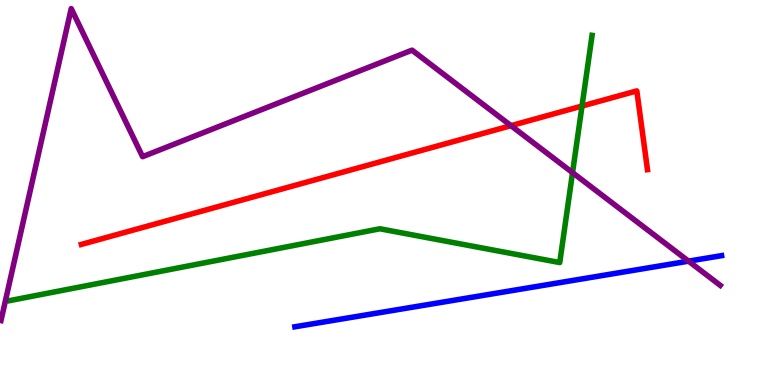[{'lines': ['blue', 'red'], 'intersections': []}, {'lines': ['green', 'red'], 'intersections': [{'x': 7.51, 'y': 7.25}]}, {'lines': ['purple', 'red'], 'intersections': [{'x': 6.59, 'y': 6.74}]}, {'lines': ['blue', 'green'], 'intersections': []}, {'lines': ['blue', 'purple'], 'intersections': [{'x': 8.88, 'y': 3.22}]}, {'lines': ['green', 'purple'], 'intersections': [{'x': 7.39, 'y': 5.52}]}]